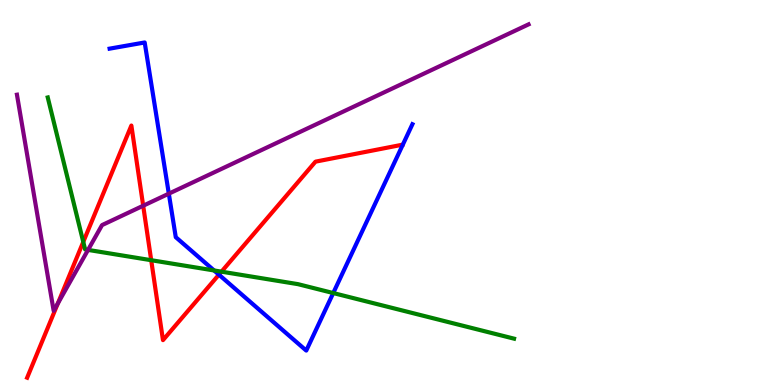[{'lines': ['blue', 'red'], 'intersections': [{'x': 2.82, 'y': 2.87}]}, {'lines': ['green', 'red'], 'intersections': [{'x': 1.07, 'y': 3.72}, {'x': 1.95, 'y': 3.24}, {'x': 2.86, 'y': 2.94}]}, {'lines': ['purple', 'red'], 'intersections': [{'x': 0.746, 'y': 2.12}, {'x': 1.85, 'y': 4.66}]}, {'lines': ['blue', 'green'], 'intersections': [{'x': 2.76, 'y': 2.98}, {'x': 4.3, 'y': 2.39}]}, {'lines': ['blue', 'purple'], 'intersections': [{'x': 2.18, 'y': 4.97}]}, {'lines': ['green', 'purple'], 'intersections': [{'x': 1.14, 'y': 3.51}]}]